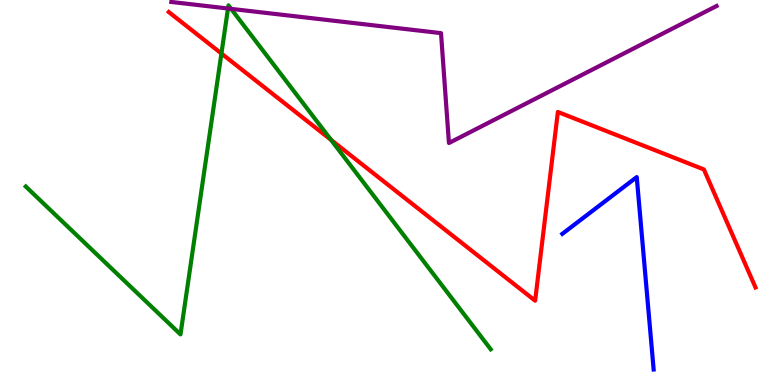[{'lines': ['blue', 'red'], 'intersections': []}, {'lines': ['green', 'red'], 'intersections': [{'x': 2.86, 'y': 8.61}, {'x': 4.27, 'y': 6.37}]}, {'lines': ['purple', 'red'], 'intersections': []}, {'lines': ['blue', 'green'], 'intersections': []}, {'lines': ['blue', 'purple'], 'intersections': []}, {'lines': ['green', 'purple'], 'intersections': [{'x': 2.94, 'y': 9.78}, {'x': 2.98, 'y': 9.77}]}]